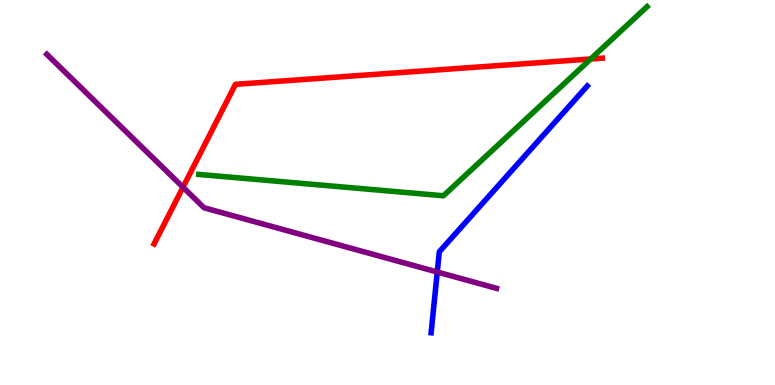[{'lines': ['blue', 'red'], 'intersections': []}, {'lines': ['green', 'red'], 'intersections': [{'x': 7.62, 'y': 8.47}]}, {'lines': ['purple', 'red'], 'intersections': [{'x': 2.36, 'y': 5.14}]}, {'lines': ['blue', 'green'], 'intersections': []}, {'lines': ['blue', 'purple'], 'intersections': [{'x': 5.64, 'y': 2.93}]}, {'lines': ['green', 'purple'], 'intersections': []}]